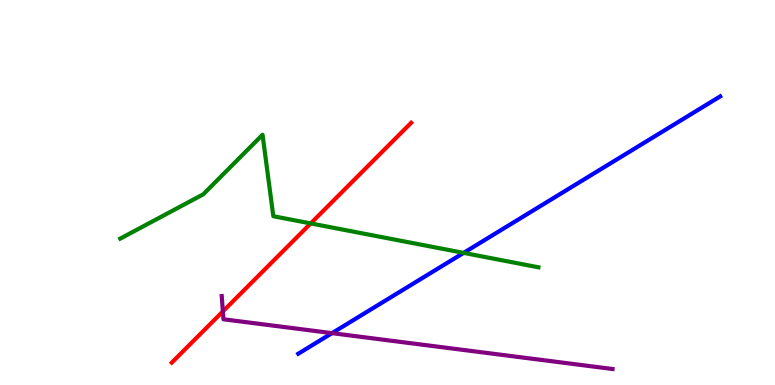[{'lines': ['blue', 'red'], 'intersections': []}, {'lines': ['green', 'red'], 'intersections': [{'x': 4.01, 'y': 4.2}]}, {'lines': ['purple', 'red'], 'intersections': [{'x': 2.88, 'y': 1.91}]}, {'lines': ['blue', 'green'], 'intersections': [{'x': 5.98, 'y': 3.43}]}, {'lines': ['blue', 'purple'], 'intersections': [{'x': 4.28, 'y': 1.35}]}, {'lines': ['green', 'purple'], 'intersections': []}]